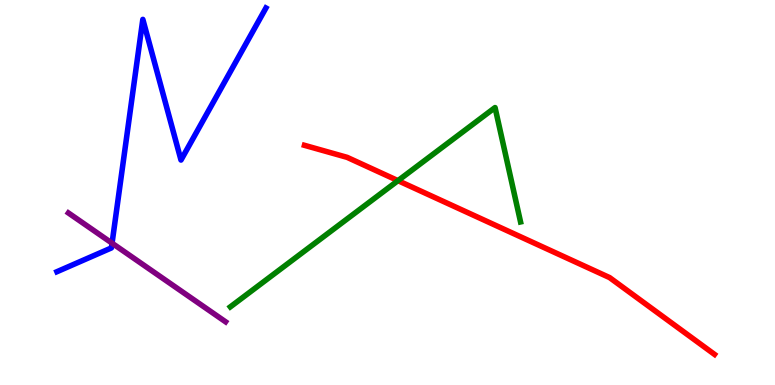[{'lines': ['blue', 'red'], 'intersections': []}, {'lines': ['green', 'red'], 'intersections': [{'x': 5.14, 'y': 5.31}]}, {'lines': ['purple', 'red'], 'intersections': []}, {'lines': ['blue', 'green'], 'intersections': []}, {'lines': ['blue', 'purple'], 'intersections': [{'x': 1.45, 'y': 3.68}]}, {'lines': ['green', 'purple'], 'intersections': []}]